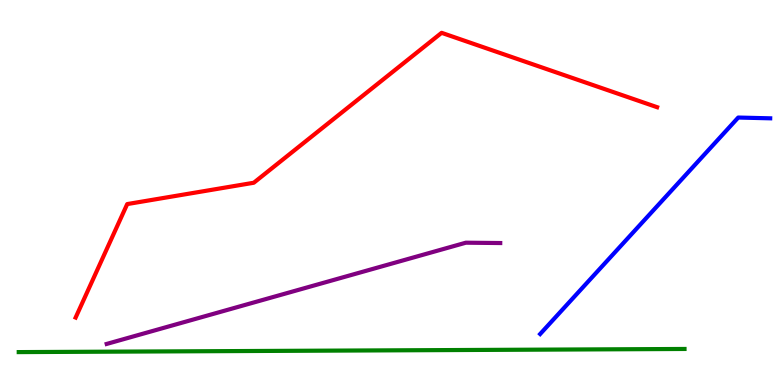[{'lines': ['blue', 'red'], 'intersections': []}, {'lines': ['green', 'red'], 'intersections': []}, {'lines': ['purple', 'red'], 'intersections': []}, {'lines': ['blue', 'green'], 'intersections': []}, {'lines': ['blue', 'purple'], 'intersections': []}, {'lines': ['green', 'purple'], 'intersections': []}]